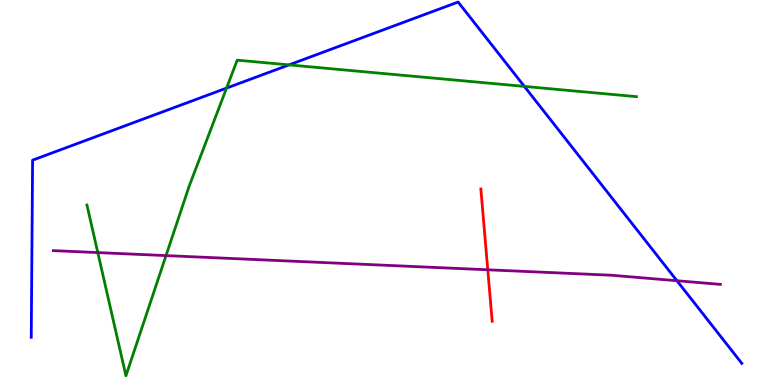[{'lines': ['blue', 'red'], 'intersections': []}, {'lines': ['green', 'red'], 'intersections': []}, {'lines': ['purple', 'red'], 'intersections': [{'x': 6.29, 'y': 2.99}]}, {'lines': ['blue', 'green'], 'intersections': [{'x': 2.92, 'y': 7.71}, {'x': 3.73, 'y': 8.31}, {'x': 6.77, 'y': 7.76}]}, {'lines': ['blue', 'purple'], 'intersections': [{'x': 8.73, 'y': 2.71}]}, {'lines': ['green', 'purple'], 'intersections': [{'x': 1.26, 'y': 3.44}, {'x': 2.14, 'y': 3.36}]}]